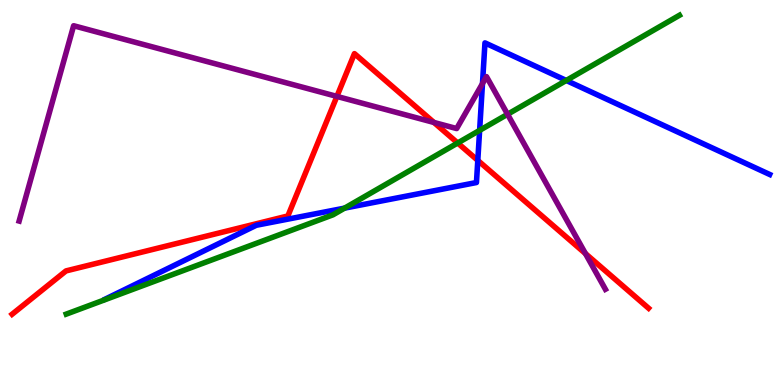[{'lines': ['blue', 'red'], 'intersections': [{'x': 6.17, 'y': 5.83}]}, {'lines': ['green', 'red'], 'intersections': [{'x': 5.91, 'y': 6.29}]}, {'lines': ['purple', 'red'], 'intersections': [{'x': 4.35, 'y': 7.5}, {'x': 5.6, 'y': 6.82}, {'x': 7.55, 'y': 3.41}]}, {'lines': ['blue', 'green'], 'intersections': [{'x': 4.45, 'y': 4.59}, {'x': 6.19, 'y': 6.61}, {'x': 7.31, 'y': 7.91}]}, {'lines': ['blue', 'purple'], 'intersections': [{'x': 6.23, 'y': 7.83}]}, {'lines': ['green', 'purple'], 'intersections': [{'x': 6.55, 'y': 7.03}]}]